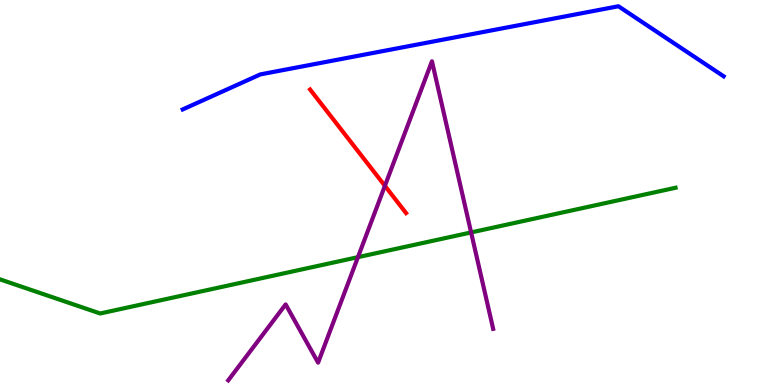[{'lines': ['blue', 'red'], 'intersections': []}, {'lines': ['green', 'red'], 'intersections': []}, {'lines': ['purple', 'red'], 'intersections': [{'x': 4.97, 'y': 5.17}]}, {'lines': ['blue', 'green'], 'intersections': []}, {'lines': ['blue', 'purple'], 'intersections': []}, {'lines': ['green', 'purple'], 'intersections': [{'x': 4.62, 'y': 3.32}, {'x': 6.08, 'y': 3.96}]}]